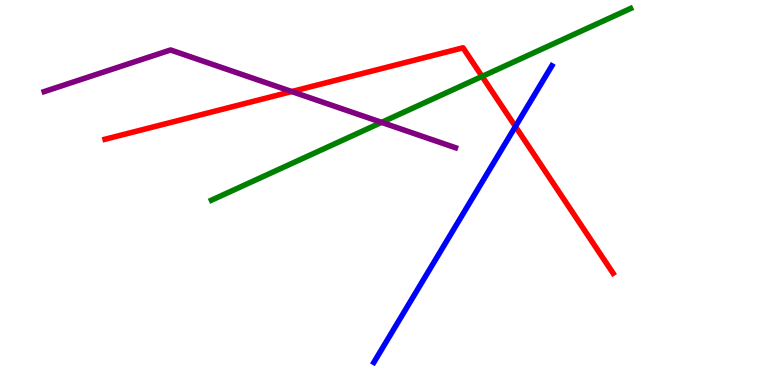[{'lines': ['blue', 'red'], 'intersections': [{'x': 6.65, 'y': 6.71}]}, {'lines': ['green', 'red'], 'intersections': [{'x': 6.22, 'y': 8.02}]}, {'lines': ['purple', 'red'], 'intersections': [{'x': 3.76, 'y': 7.62}]}, {'lines': ['blue', 'green'], 'intersections': []}, {'lines': ['blue', 'purple'], 'intersections': []}, {'lines': ['green', 'purple'], 'intersections': [{'x': 4.92, 'y': 6.82}]}]